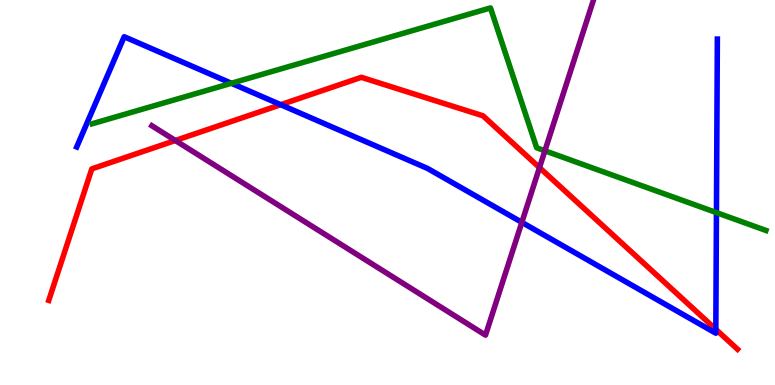[{'lines': ['blue', 'red'], 'intersections': [{'x': 3.62, 'y': 7.28}, {'x': 9.24, 'y': 1.45}]}, {'lines': ['green', 'red'], 'intersections': []}, {'lines': ['purple', 'red'], 'intersections': [{'x': 2.26, 'y': 6.35}, {'x': 6.96, 'y': 5.65}]}, {'lines': ['blue', 'green'], 'intersections': [{'x': 2.99, 'y': 7.84}, {'x': 9.24, 'y': 4.48}]}, {'lines': ['blue', 'purple'], 'intersections': [{'x': 6.73, 'y': 4.23}]}, {'lines': ['green', 'purple'], 'intersections': [{'x': 7.03, 'y': 6.08}]}]